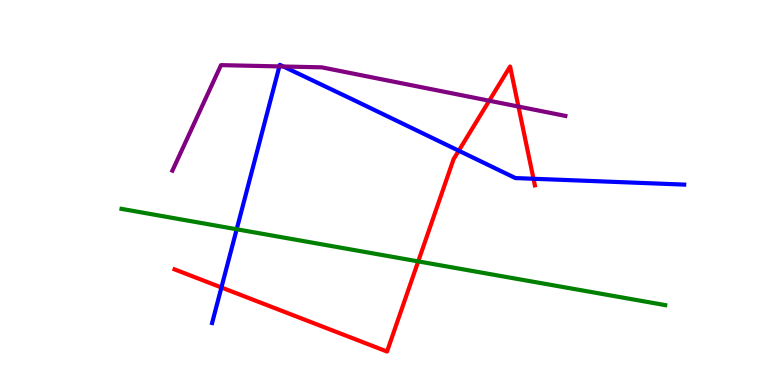[{'lines': ['blue', 'red'], 'intersections': [{'x': 2.86, 'y': 2.53}, {'x': 5.92, 'y': 6.09}, {'x': 6.88, 'y': 5.36}]}, {'lines': ['green', 'red'], 'intersections': [{'x': 5.4, 'y': 3.21}]}, {'lines': ['purple', 'red'], 'intersections': [{'x': 6.31, 'y': 7.38}, {'x': 6.69, 'y': 7.23}]}, {'lines': ['blue', 'green'], 'intersections': [{'x': 3.05, 'y': 4.05}]}, {'lines': ['blue', 'purple'], 'intersections': [{'x': 3.61, 'y': 8.28}, {'x': 3.66, 'y': 8.27}]}, {'lines': ['green', 'purple'], 'intersections': []}]